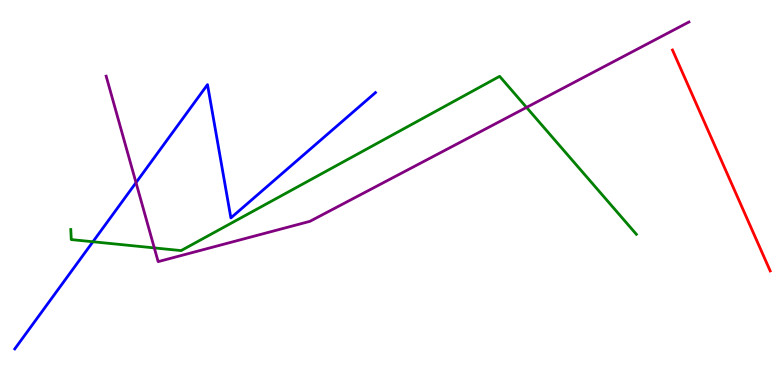[{'lines': ['blue', 'red'], 'intersections': []}, {'lines': ['green', 'red'], 'intersections': []}, {'lines': ['purple', 'red'], 'intersections': []}, {'lines': ['blue', 'green'], 'intersections': [{'x': 1.2, 'y': 3.72}]}, {'lines': ['blue', 'purple'], 'intersections': [{'x': 1.75, 'y': 5.26}]}, {'lines': ['green', 'purple'], 'intersections': [{'x': 1.99, 'y': 3.56}, {'x': 6.79, 'y': 7.21}]}]